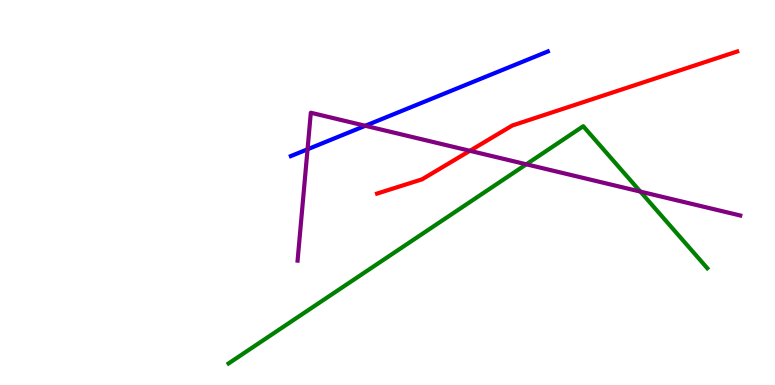[{'lines': ['blue', 'red'], 'intersections': []}, {'lines': ['green', 'red'], 'intersections': []}, {'lines': ['purple', 'red'], 'intersections': [{'x': 6.06, 'y': 6.08}]}, {'lines': ['blue', 'green'], 'intersections': []}, {'lines': ['blue', 'purple'], 'intersections': [{'x': 3.97, 'y': 6.12}, {'x': 4.71, 'y': 6.73}]}, {'lines': ['green', 'purple'], 'intersections': [{'x': 6.79, 'y': 5.73}, {'x': 8.26, 'y': 5.02}]}]